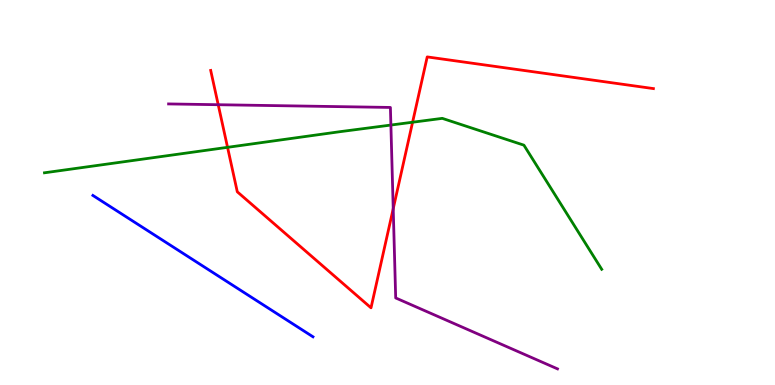[{'lines': ['blue', 'red'], 'intersections': []}, {'lines': ['green', 'red'], 'intersections': [{'x': 2.94, 'y': 6.17}, {'x': 5.32, 'y': 6.83}]}, {'lines': ['purple', 'red'], 'intersections': [{'x': 2.82, 'y': 7.28}, {'x': 5.07, 'y': 4.58}]}, {'lines': ['blue', 'green'], 'intersections': []}, {'lines': ['blue', 'purple'], 'intersections': []}, {'lines': ['green', 'purple'], 'intersections': [{'x': 5.04, 'y': 6.75}]}]